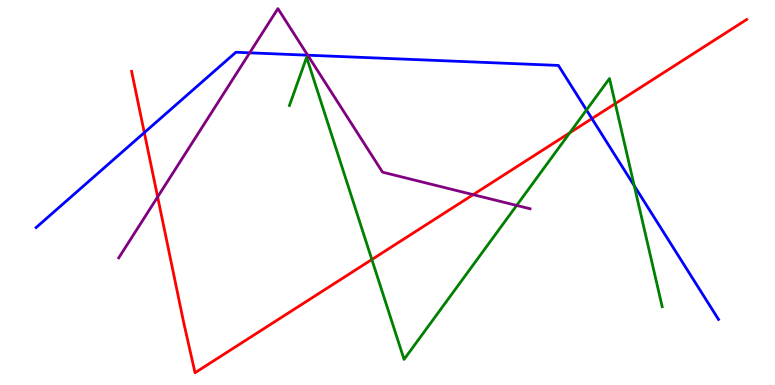[{'lines': ['blue', 'red'], 'intersections': [{'x': 1.86, 'y': 6.56}, {'x': 7.64, 'y': 6.92}]}, {'lines': ['green', 'red'], 'intersections': [{'x': 4.8, 'y': 3.26}, {'x': 7.35, 'y': 6.55}, {'x': 7.94, 'y': 7.31}]}, {'lines': ['purple', 'red'], 'intersections': [{'x': 2.03, 'y': 4.89}, {'x': 6.11, 'y': 4.94}]}, {'lines': ['blue', 'green'], 'intersections': [{'x': 7.57, 'y': 7.14}, {'x': 8.18, 'y': 5.17}]}, {'lines': ['blue', 'purple'], 'intersections': [{'x': 3.22, 'y': 8.63}, {'x': 3.97, 'y': 8.57}]}, {'lines': ['green', 'purple'], 'intersections': [{'x': 6.67, 'y': 4.66}]}]